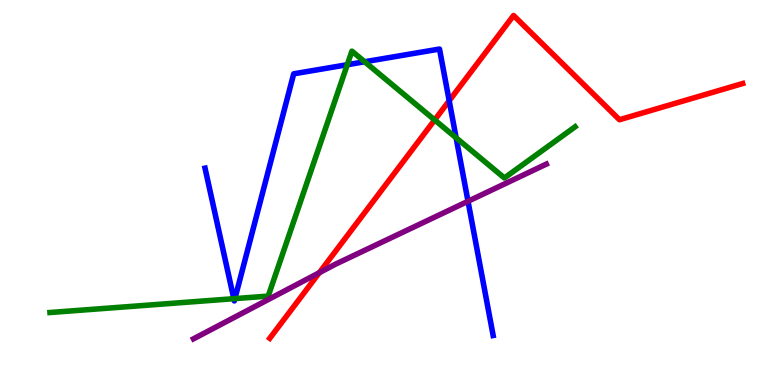[{'lines': ['blue', 'red'], 'intersections': [{'x': 5.8, 'y': 7.38}]}, {'lines': ['green', 'red'], 'intersections': [{'x': 5.61, 'y': 6.88}]}, {'lines': ['purple', 'red'], 'intersections': [{'x': 4.12, 'y': 2.92}]}, {'lines': ['blue', 'green'], 'intersections': [{'x': 3.02, 'y': 2.24}, {'x': 3.03, 'y': 2.24}, {'x': 4.48, 'y': 8.32}, {'x': 4.71, 'y': 8.4}, {'x': 5.89, 'y': 6.42}]}, {'lines': ['blue', 'purple'], 'intersections': [{'x': 6.04, 'y': 4.77}]}, {'lines': ['green', 'purple'], 'intersections': []}]